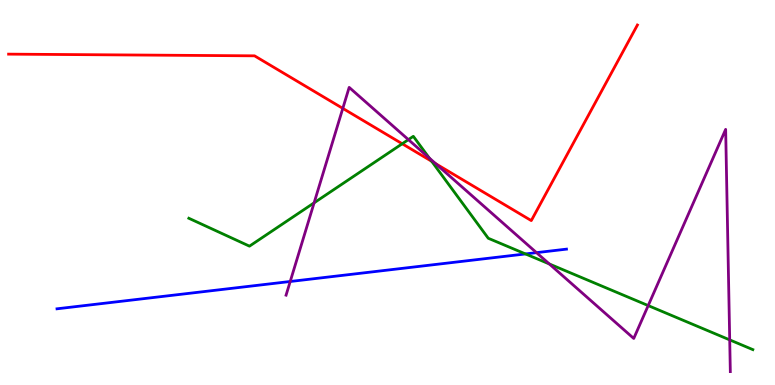[{'lines': ['blue', 'red'], 'intersections': []}, {'lines': ['green', 'red'], 'intersections': [{'x': 5.19, 'y': 6.27}, {'x': 5.57, 'y': 5.81}]}, {'lines': ['purple', 'red'], 'intersections': [{'x': 4.42, 'y': 7.18}, {'x': 5.62, 'y': 5.75}]}, {'lines': ['blue', 'green'], 'intersections': [{'x': 6.78, 'y': 3.4}]}, {'lines': ['blue', 'purple'], 'intersections': [{'x': 3.74, 'y': 2.69}, {'x': 6.92, 'y': 3.44}]}, {'lines': ['green', 'purple'], 'intersections': [{'x': 4.05, 'y': 4.73}, {'x': 5.27, 'y': 6.37}, {'x': 5.54, 'y': 5.89}, {'x': 7.09, 'y': 3.14}, {'x': 8.36, 'y': 2.06}, {'x': 9.42, 'y': 1.17}]}]